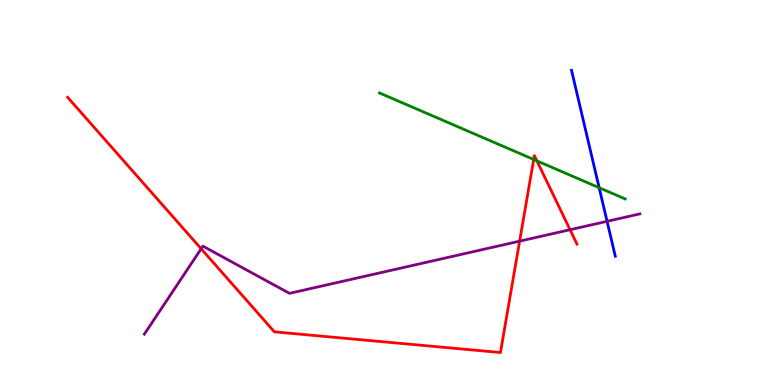[{'lines': ['blue', 'red'], 'intersections': []}, {'lines': ['green', 'red'], 'intersections': [{'x': 6.89, 'y': 5.86}, {'x': 6.93, 'y': 5.82}]}, {'lines': ['purple', 'red'], 'intersections': [{'x': 2.6, 'y': 3.54}, {'x': 6.7, 'y': 3.74}, {'x': 7.36, 'y': 4.03}]}, {'lines': ['blue', 'green'], 'intersections': [{'x': 7.73, 'y': 5.12}]}, {'lines': ['blue', 'purple'], 'intersections': [{'x': 7.83, 'y': 4.25}]}, {'lines': ['green', 'purple'], 'intersections': []}]